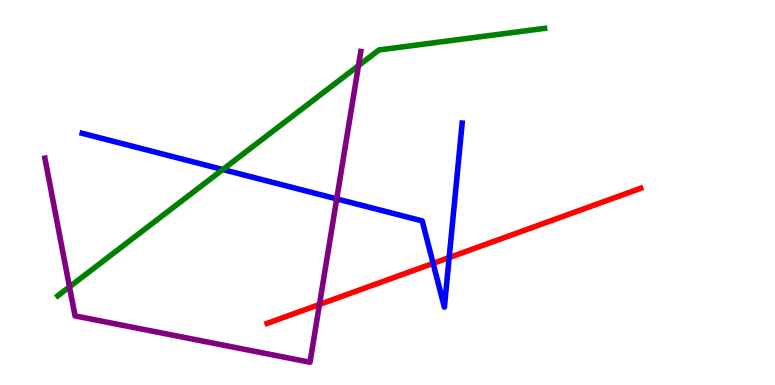[{'lines': ['blue', 'red'], 'intersections': [{'x': 5.59, 'y': 3.16}, {'x': 5.8, 'y': 3.31}]}, {'lines': ['green', 'red'], 'intersections': []}, {'lines': ['purple', 'red'], 'intersections': [{'x': 4.12, 'y': 2.09}]}, {'lines': ['blue', 'green'], 'intersections': [{'x': 2.87, 'y': 5.6}]}, {'lines': ['blue', 'purple'], 'intersections': [{'x': 4.34, 'y': 4.83}]}, {'lines': ['green', 'purple'], 'intersections': [{'x': 0.896, 'y': 2.55}, {'x': 4.63, 'y': 8.29}]}]